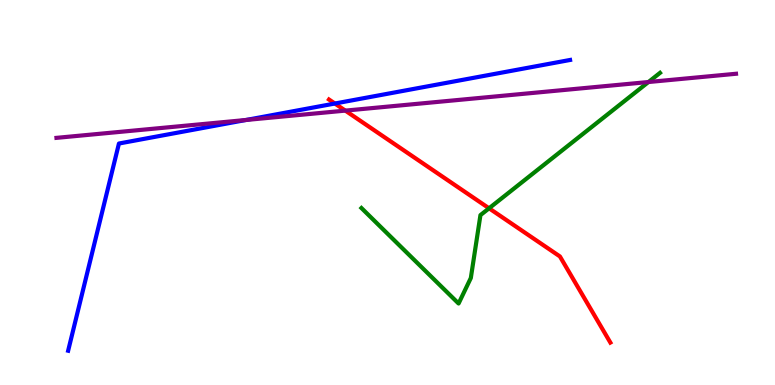[{'lines': ['blue', 'red'], 'intersections': [{'x': 4.32, 'y': 7.31}]}, {'lines': ['green', 'red'], 'intersections': [{'x': 6.31, 'y': 4.59}]}, {'lines': ['purple', 'red'], 'intersections': [{'x': 4.46, 'y': 7.13}]}, {'lines': ['blue', 'green'], 'intersections': []}, {'lines': ['blue', 'purple'], 'intersections': [{'x': 3.17, 'y': 6.88}]}, {'lines': ['green', 'purple'], 'intersections': [{'x': 8.37, 'y': 7.87}]}]